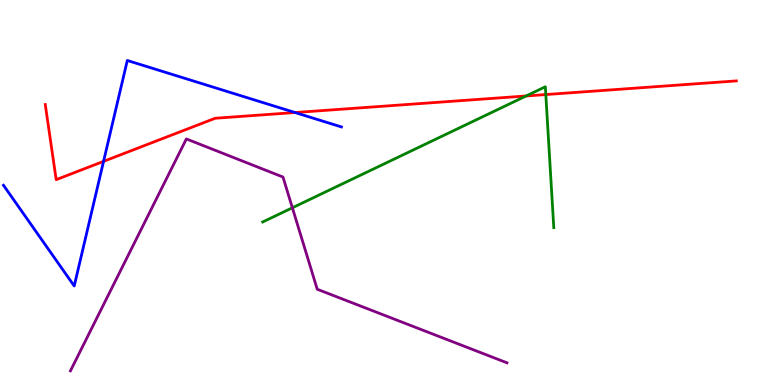[{'lines': ['blue', 'red'], 'intersections': [{'x': 1.34, 'y': 5.81}, {'x': 3.81, 'y': 7.08}]}, {'lines': ['green', 'red'], 'intersections': [{'x': 6.79, 'y': 7.51}, {'x': 7.04, 'y': 7.54}]}, {'lines': ['purple', 'red'], 'intersections': []}, {'lines': ['blue', 'green'], 'intersections': []}, {'lines': ['blue', 'purple'], 'intersections': []}, {'lines': ['green', 'purple'], 'intersections': [{'x': 3.77, 'y': 4.6}]}]